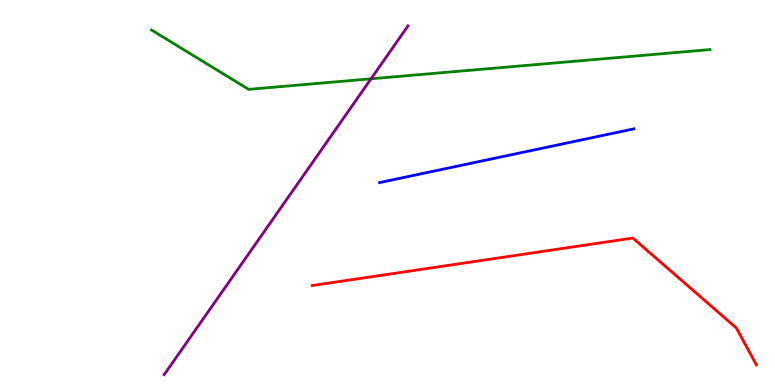[{'lines': ['blue', 'red'], 'intersections': []}, {'lines': ['green', 'red'], 'intersections': []}, {'lines': ['purple', 'red'], 'intersections': []}, {'lines': ['blue', 'green'], 'intersections': []}, {'lines': ['blue', 'purple'], 'intersections': []}, {'lines': ['green', 'purple'], 'intersections': [{'x': 4.79, 'y': 7.95}]}]